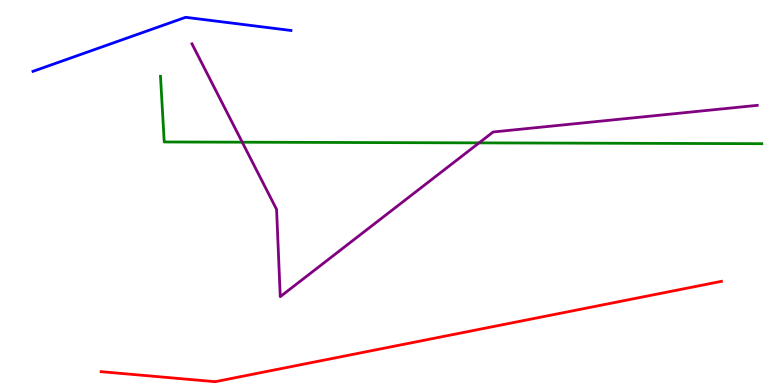[{'lines': ['blue', 'red'], 'intersections': []}, {'lines': ['green', 'red'], 'intersections': []}, {'lines': ['purple', 'red'], 'intersections': []}, {'lines': ['blue', 'green'], 'intersections': []}, {'lines': ['blue', 'purple'], 'intersections': []}, {'lines': ['green', 'purple'], 'intersections': [{'x': 3.13, 'y': 6.31}, {'x': 6.18, 'y': 6.29}]}]